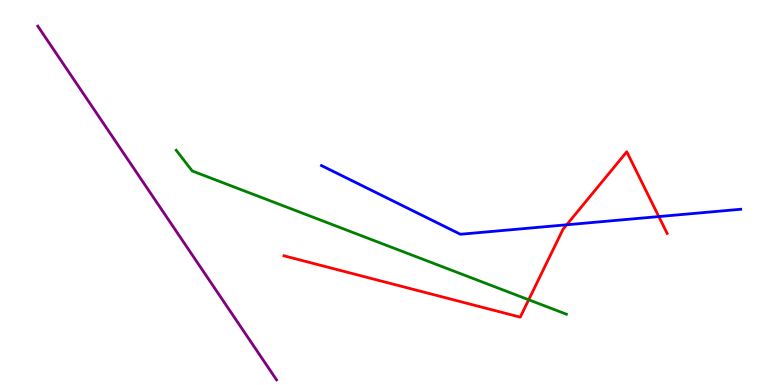[{'lines': ['blue', 'red'], 'intersections': [{'x': 7.31, 'y': 4.16}, {'x': 8.5, 'y': 4.37}]}, {'lines': ['green', 'red'], 'intersections': [{'x': 6.82, 'y': 2.21}]}, {'lines': ['purple', 'red'], 'intersections': []}, {'lines': ['blue', 'green'], 'intersections': []}, {'lines': ['blue', 'purple'], 'intersections': []}, {'lines': ['green', 'purple'], 'intersections': []}]